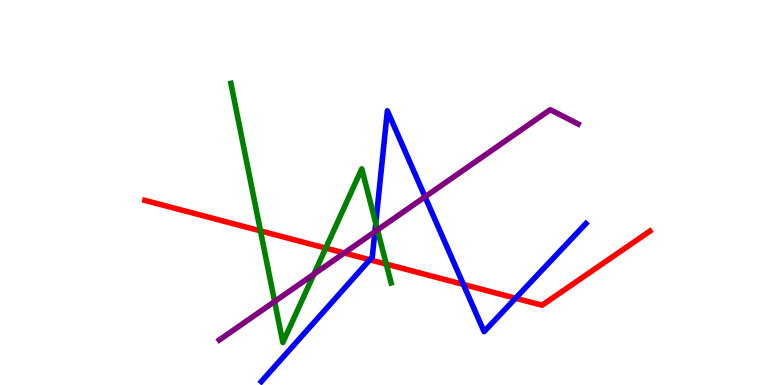[{'lines': ['blue', 'red'], 'intersections': [{'x': 4.77, 'y': 3.25}, {'x': 5.98, 'y': 2.61}, {'x': 6.65, 'y': 2.25}]}, {'lines': ['green', 'red'], 'intersections': [{'x': 3.36, 'y': 4.0}, {'x': 4.2, 'y': 3.56}, {'x': 4.98, 'y': 3.14}]}, {'lines': ['purple', 'red'], 'intersections': [{'x': 4.44, 'y': 3.43}]}, {'lines': ['blue', 'green'], 'intersections': [{'x': 4.85, 'y': 4.2}]}, {'lines': ['blue', 'purple'], 'intersections': [{'x': 4.84, 'y': 3.98}, {'x': 5.48, 'y': 4.89}]}, {'lines': ['green', 'purple'], 'intersections': [{'x': 3.54, 'y': 2.17}, {'x': 4.05, 'y': 2.88}, {'x': 4.87, 'y': 4.03}]}]